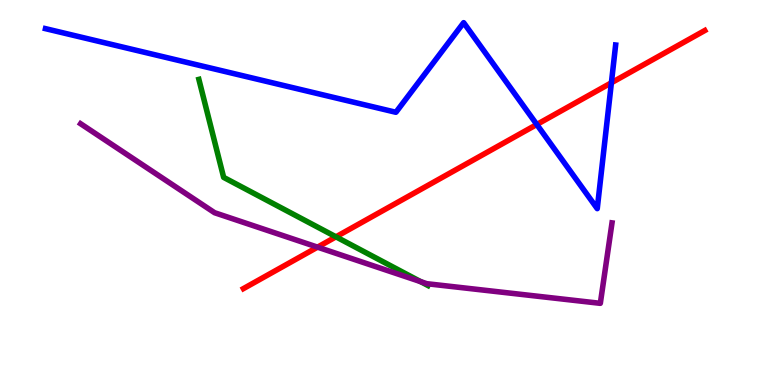[{'lines': ['blue', 'red'], 'intersections': [{'x': 6.93, 'y': 6.77}, {'x': 7.89, 'y': 7.85}]}, {'lines': ['green', 'red'], 'intersections': [{'x': 4.34, 'y': 3.85}]}, {'lines': ['purple', 'red'], 'intersections': [{'x': 4.1, 'y': 3.58}]}, {'lines': ['blue', 'green'], 'intersections': []}, {'lines': ['blue', 'purple'], 'intersections': []}, {'lines': ['green', 'purple'], 'intersections': [{'x': 5.43, 'y': 2.69}]}]